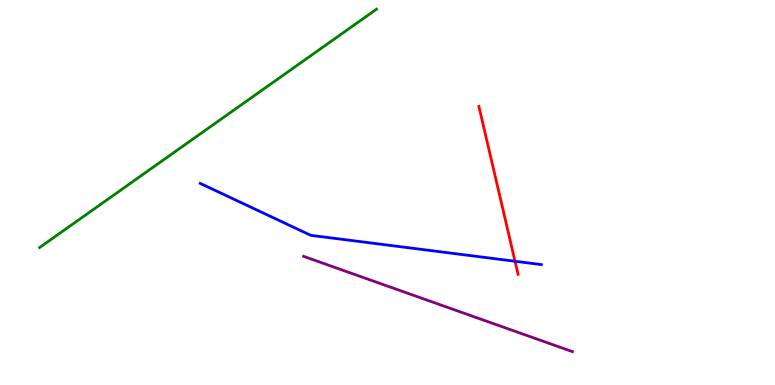[{'lines': ['blue', 'red'], 'intersections': [{'x': 6.65, 'y': 3.21}]}, {'lines': ['green', 'red'], 'intersections': []}, {'lines': ['purple', 'red'], 'intersections': []}, {'lines': ['blue', 'green'], 'intersections': []}, {'lines': ['blue', 'purple'], 'intersections': []}, {'lines': ['green', 'purple'], 'intersections': []}]